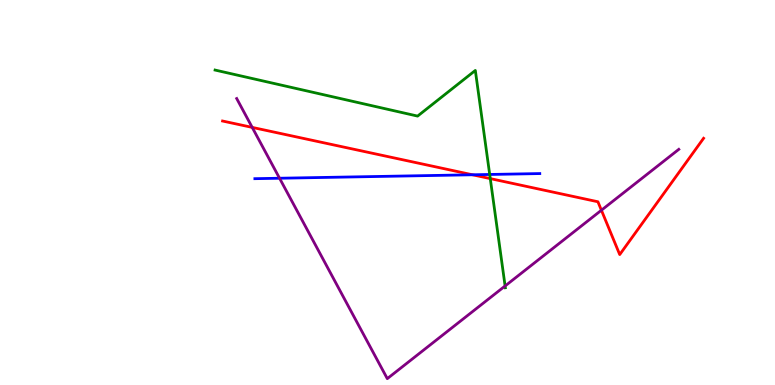[{'lines': ['blue', 'red'], 'intersections': [{'x': 6.1, 'y': 5.46}]}, {'lines': ['green', 'red'], 'intersections': [{'x': 6.33, 'y': 5.36}]}, {'lines': ['purple', 'red'], 'intersections': [{'x': 3.25, 'y': 6.69}, {'x': 7.76, 'y': 4.54}]}, {'lines': ['blue', 'green'], 'intersections': [{'x': 6.32, 'y': 5.47}]}, {'lines': ['blue', 'purple'], 'intersections': [{'x': 3.61, 'y': 5.37}]}, {'lines': ['green', 'purple'], 'intersections': [{'x': 6.52, 'y': 2.57}]}]